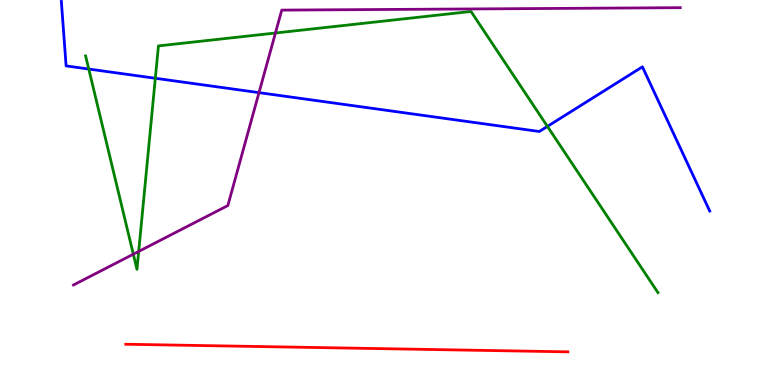[{'lines': ['blue', 'red'], 'intersections': []}, {'lines': ['green', 'red'], 'intersections': []}, {'lines': ['purple', 'red'], 'intersections': []}, {'lines': ['blue', 'green'], 'intersections': [{'x': 1.15, 'y': 8.21}, {'x': 2.0, 'y': 7.97}, {'x': 7.06, 'y': 6.72}]}, {'lines': ['blue', 'purple'], 'intersections': [{'x': 3.34, 'y': 7.59}]}, {'lines': ['green', 'purple'], 'intersections': [{'x': 1.72, 'y': 3.4}, {'x': 1.79, 'y': 3.47}, {'x': 3.55, 'y': 9.14}]}]